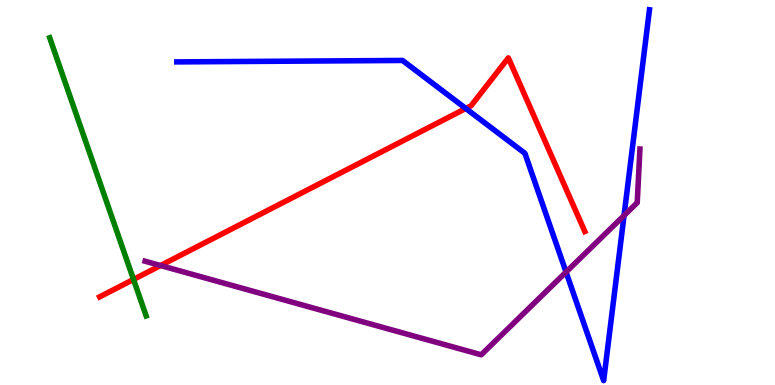[{'lines': ['blue', 'red'], 'intersections': [{'x': 6.01, 'y': 7.18}]}, {'lines': ['green', 'red'], 'intersections': [{'x': 1.72, 'y': 2.74}]}, {'lines': ['purple', 'red'], 'intersections': [{'x': 2.07, 'y': 3.1}]}, {'lines': ['blue', 'green'], 'intersections': []}, {'lines': ['blue', 'purple'], 'intersections': [{'x': 7.3, 'y': 2.93}, {'x': 8.05, 'y': 4.4}]}, {'lines': ['green', 'purple'], 'intersections': []}]